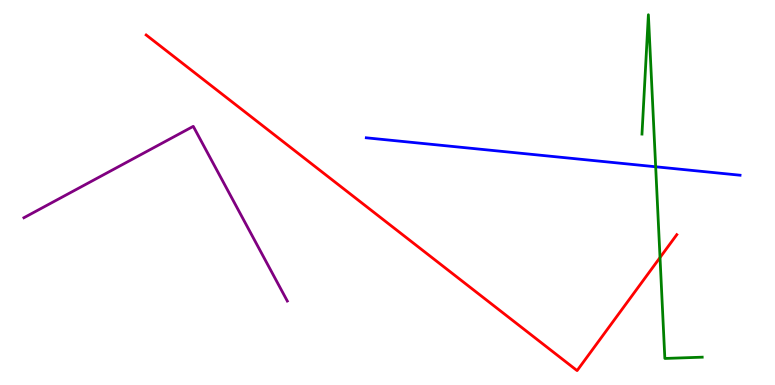[{'lines': ['blue', 'red'], 'intersections': []}, {'lines': ['green', 'red'], 'intersections': [{'x': 8.52, 'y': 3.31}]}, {'lines': ['purple', 'red'], 'intersections': []}, {'lines': ['blue', 'green'], 'intersections': [{'x': 8.46, 'y': 5.67}]}, {'lines': ['blue', 'purple'], 'intersections': []}, {'lines': ['green', 'purple'], 'intersections': []}]